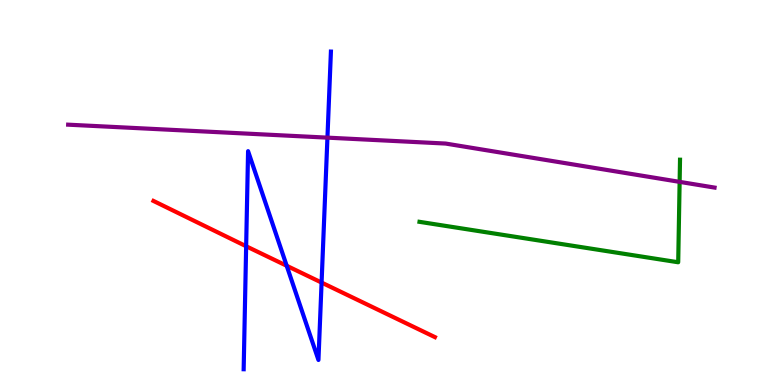[{'lines': ['blue', 'red'], 'intersections': [{'x': 3.18, 'y': 3.6}, {'x': 3.7, 'y': 3.1}, {'x': 4.15, 'y': 2.66}]}, {'lines': ['green', 'red'], 'intersections': []}, {'lines': ['purple', 'red'], 'intersections': []}, {'lines': ['blue', 'green'], 'intersections': []}, {'lines': ['blue', 'purple'], 'intersections': [{'x': 4.23, 'y': 6.42}]}, {'lines': ['green', 'purple'], 'intersections': [{'x': 8.77, 'y': 5.28}]}]